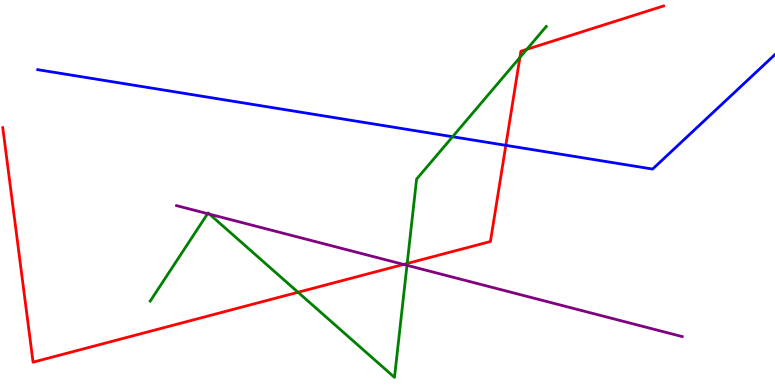[{'lines': ['blue', 'red'], 'intersections': [{'x': 6.53, 'y': 6.23}]}, {'lines': ['green', 'red'], 'intersections': [{'x': 3.85, 'y': 2.41}, {'x': 5.25, 'y': 3.16}, {'x': 6.71, 'y': 8.51}, {'x': 6.8, 'y': 8.72}]}, {'lines': ['purple', 'red'], 'intersections': [{'x': 5.21, 'y': 3.13}]}, {'lines': ['blue', 'green'], 'intersections': [{'x': 5.84, 'y': 6.45}]}, {'lines': ['blue', 'purple'], 'intersections': []}, {'lines': ['green', 'purple'], 'intersections': [{'x': 2.68, 'y': 4.45}, {'x': 2.7, 'y': 4.44}, {'x': 5.25, 'y': 3.11}]}]